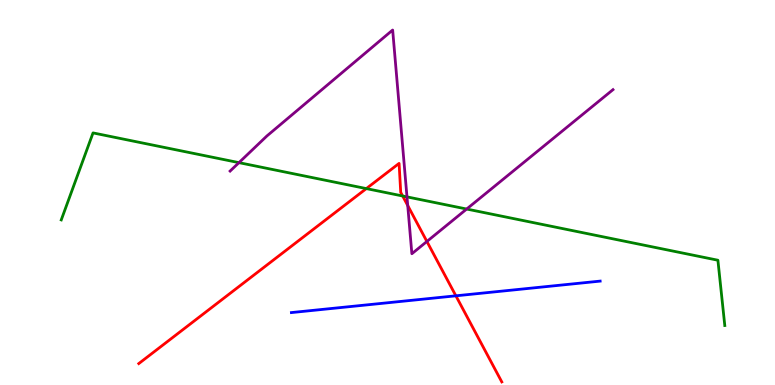[{'lines': ['blue', 'red'], 'intersections': [{'x': 5.88, 'y': 2.32}]}, {'lines': ['green', 'red'], 'intersections': [{'x': 4.73, 'y': 5.1}, {'x': 5.2, 'y': 4.91}]}, {'lines': ['purple', 'red'], 'intersections': [{'x': 5.26, 'y': 4.66}, {'x': 5.51, 'y': 3.73}]}, {'lines': ['blue', 'green'], 'intersections': []}, {'lines': ['blue', 'purple'], 'intersections': []}, {'lines': ['green', 'purple'], 'intersections': [{'x': 3.08, 'y': 5.78}, {'x': 5.25, 'y': 4.89}, {'x': 6.02, 'y': 4.57}]}]